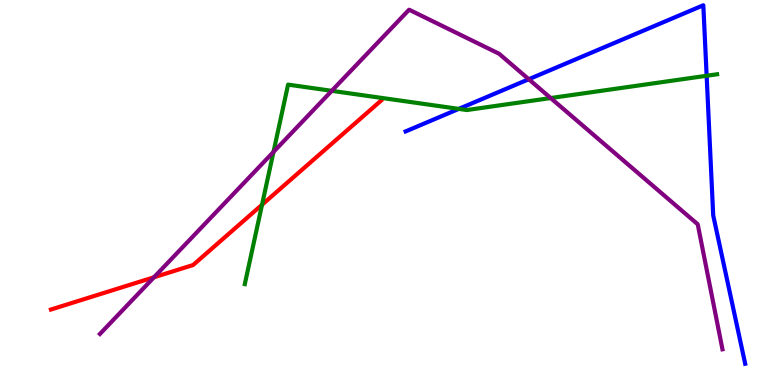[{'lines': ['blue', 'red'], 'intersections': []}, {'lines': ['green', 'red'], 'intersections': [{'x': 3.38, 'y': 4.68}]}, {'lines': ['purple', 'red'], 'intersections': [{'x': 1.99, 'y': 2.8}]}, {'lines': ['blue', 'green'], 'intersections': [{'x': 5.92, 'y': 7.17}, {'x': 9.12, 'y': 8.03}]}, {'lines': ['blue', 'purple'], 'intersections': [{'x': 6.82, 'y': 7.94}]}, {'lines': ['green', 'purple'], 'intersections': [{'x': 3.53, 'y': 6.05}, {'x': 4.28, 'y': 7.64}, {'x': 7.11, 'y': 7.45}]}]